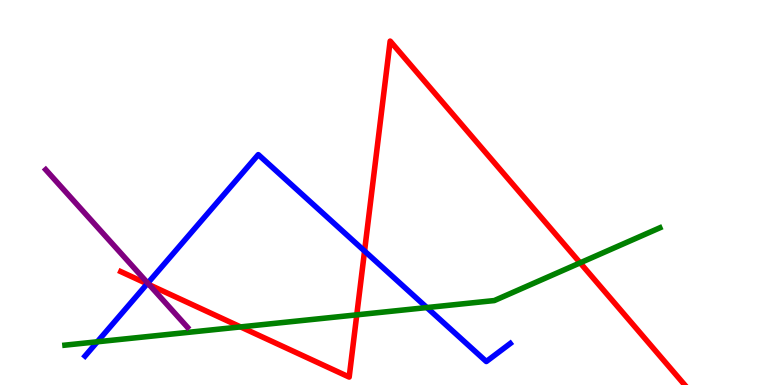[{'lines': ['blue', 'red'], 'intersections': [{'x': 1.9, 'y': 2.63}, {'x': 4.7, 'y': 3.48}]}, {'lines': ['green', 'red'], 'intersections': [{'x': 3.1, 'y': 1.51}, {'x': 4.6, 'y': 1.82}, {'x': 7.49, 'y': 3.17}]}, {'lines': ['purple', 'red'], 'intersections': [{'x': 1.93, 'y': 2.6}]}, {'lines': ['blue', 'green'], 'intersections': [{'x': 1.26, 'y': 1.12}, {'x': 5.51, 'y': 2.01}]}, {'lines': ['blue', 'purple'], 'intersections': [{'x': 1.91, 'y': 2.65}]}, {'lines': ['green', 'purple'], 'intersections': []}]